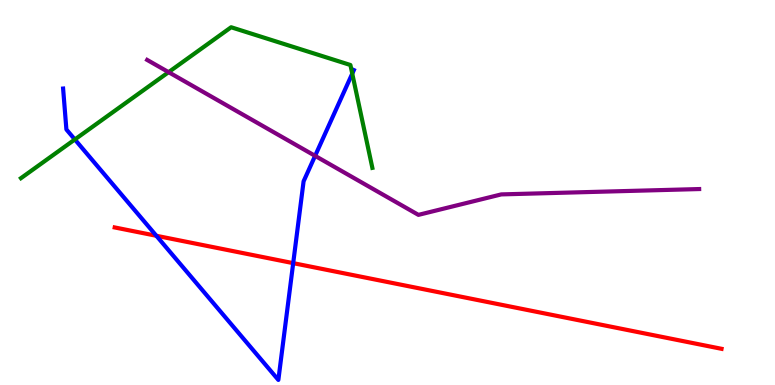[{'lines': ['blue', 'red'], 'intersections': [{'x': 2.02, 'y': 3.88}, {'x': 3.78, 'y': 3.17}]}, {'lines': ['green', 'red'], 'intersections': []}, {'lines': ['purple', 'red'], 'intersections': []}, {'lines': ['blue', 'green'], 'intersections': [{'x': 0.966, 'y': 6.38}, {'x': 4.55, 'y': 8.09}]}, {'lines': ['blue', 'purple'], 'intersections': [{'x': 4.07, 'y': 5.95}]}, {'lines': ['green', 'purple'], 'intersections': [{'x': 2.18, 'y': 8.13}]}]